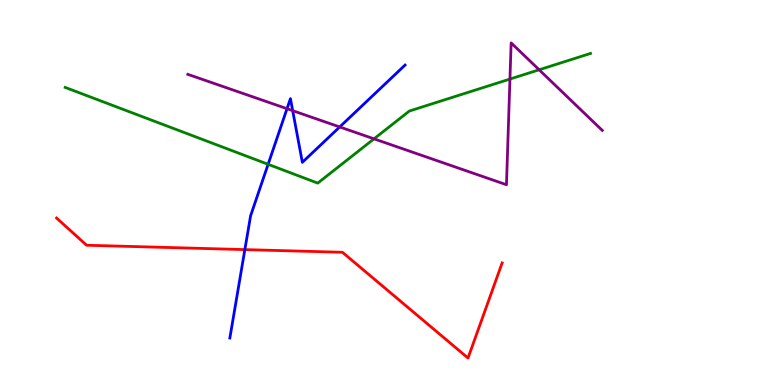[{'lines': ['blue', 'red'], 'intersections': [{'x': 3.16, 'y': 3.52}]}, {'lines': ['green', 'red'], 'intersections': []}, {'lines': ['purple', 'red'], 'intersections': []}, {'lines': ['blue', 'green'], 'intersections': [{'x': 3.46, 'y': 5.73}]}, {'lines': ['blue', 'purple'], 'intersections': [{'x': 3.7, 'y': 7.18}, {'x': 3.78, 'y': 7.13}, {'x': 4.38, 'y': 6.7}]}, {'lines': ['green', 'purple'], 'intersections': [{'x': 4.83, 'y': 6.39}, {'x': 6.58, 'y': 7.95}, {'x': 6.96, 'y': 8.19}]}]